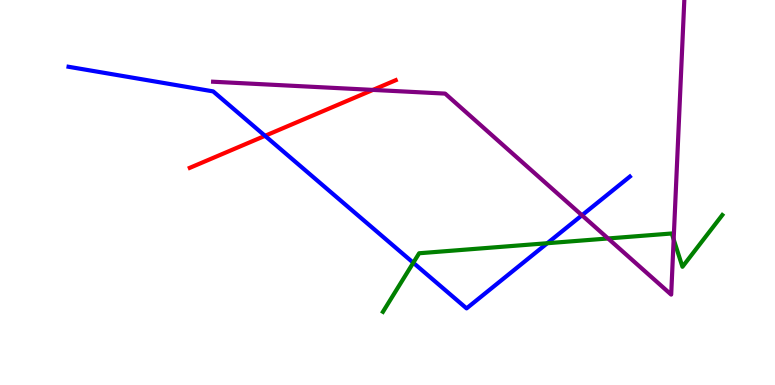[{'lines': ['blue', 'red'], 'intersections': [{'x': 3.42, 'y': 6.47}]}, {'lines': ['green', 'red'], 'intersections': []}, {'lines': ['purple', 'red'], 'intersections': [{'x': 4.81, 'y': 7.66}]}, {'lines': ['blue', 'green'], 'intersections': [{'x': 5.33, 'y': 3.18}, {'x': 7.06, 'y': 3.68}]}, {'lines': ['blue', 'purple'], 'intersections': [{'x': 7.51, 'y': 4.41}]}, {'lines': ['green', 'purple'], 'intersections': [{'x': 7.85, 'y': 3.81}, {'x': 8.69, 'y': 3.78}]}]